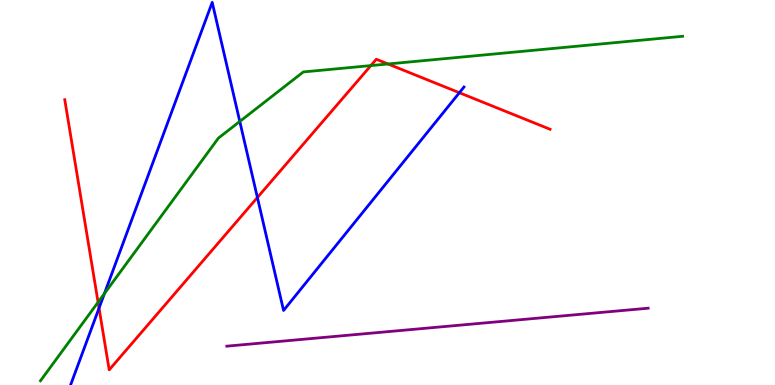[{'lines': ['blue', 'red'], 'intersections': [{'x': 1.28, 'y': 2.0}, {'x': 3.32, 'y': 4.87}, {'x': 5.93, 'y': 7.59}]}, {'lines': ['green', 'red'], 'intersections': [{'x': 1.27, 'y': 2.15}, {'x': 4.79, 'y': 8.3}, {'x': 5.01, 'y': 8.34}]}, {'lines': ['purple', 'red'], 'intersections': []}, {'lines': ['blue', 'green'], 'intersections': [{'x': 1.35, 'y': 2.38}, {'x': 3.09, 'y': 6.85}]}, {'lines': ['blue', 'purple'], 'intersections': []}, {'lines': ['green', 'purple'], 'intersections': []}]